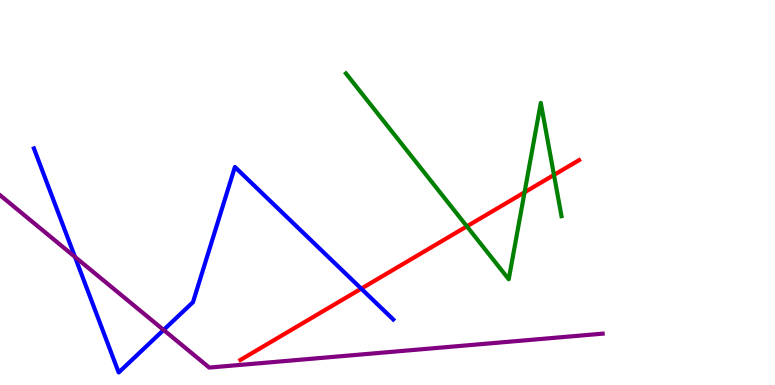[{'lines': ['blue', 'red'], 'intersections': [{'x': 4.66, 'y': 2.5}]}, {'lines': ['green', 'red'], 'intersections': [{'x': 6.02, 'y': 4.12}, {'x': 6.77, 'y': 5.0}, {'x': 7.15, 'y': 5.46}]}, {'lines': ['purple', 'red'], 'intersections': []}, {'lines': ['blue', 'green'], 'intersections': []}, {'lines': ['blue', 'purple'], 'intersections': [{'x': 0.967, 'y': 3.33}, {'x': 2.11, 'y': 1.43}]}, {'lines': ['green', 'purple'], 'intersections': []}]